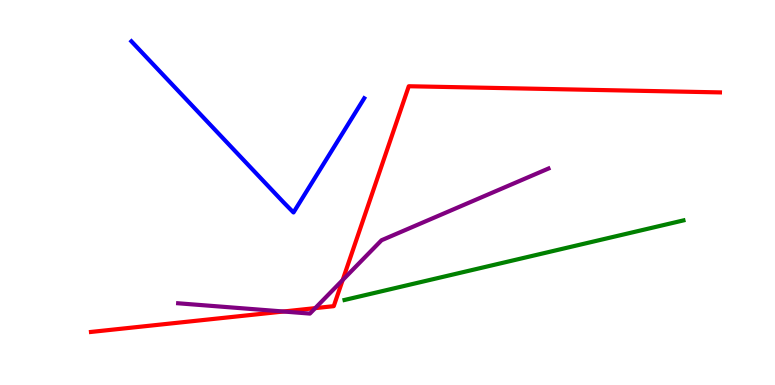[{'lines': ['blue', 'red'], 'intersections': []}, {'lines': ['green', 'red'], 'intersections': []}, {'lines': ['purple', 'red'], 'intersections': [{'x': 3.66, 'y': 1.91}, {'x': 4.07, 'y': 2.0}, {'x': 4.42, 'y': 2.73}]}, {'lines': ['blue', 'green'], 'intersections': []}, {'lines': ['blue', 'purple'], 'intersections': []}, {'lines': ['green', 'purple'], 'intersections': []}]